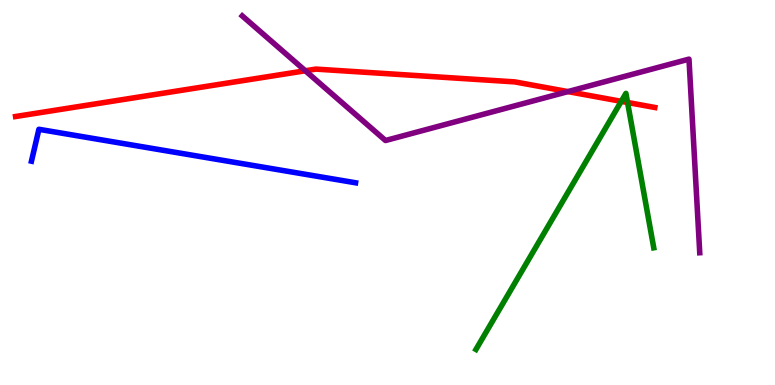[{'lines': ['blue', 'red'], 'intersections': []}, {'lines': ['green', 'red'], 'intersections': [{'x': 8.02, 'y': 7.37}, {'x': 8.1, 'y': 7.34}]}, {'lines': ['purple', 'red'], 'intersections': [{'x': 3.94, 'y': 8.16}, {'x': 7.33, 'y': 7.62}]}, {'lines': ['blue', 'green'], 'intersections': []}, {'lines': ['blue', 'purple'], 'intersections': []}, {'lines': ['green', 'purple'], 'intersections': []}]